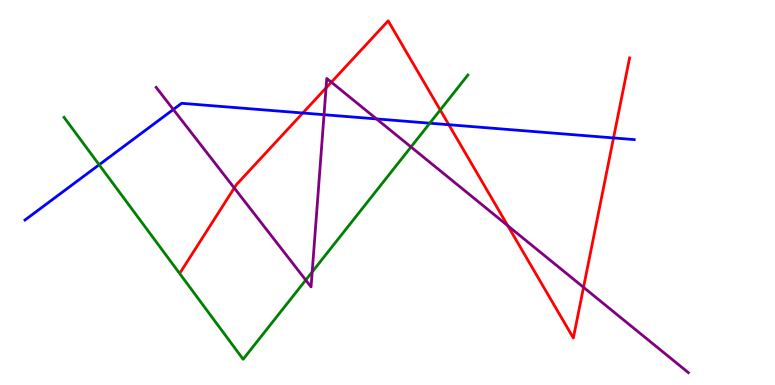[{'lines': ['blue', 'red'], 'intersections': [{'x': 3.91, 'y': 7.06}, {'x': 5.79, 'y': 6.76}, {'x': 7.92, 'y': 6.42}]}, {'lines': ['green', 'red'], 'intersections': [{'x': 5.68, 'y': 7.14}]}, {'lines': ['purple', 'red'], 'intersections': [{'x': 3.02, 'y': 5.12}, {'x': 4.21, 'y': 7.72}, {'x': 4.28, 'y': 7.87}, {'x': 6.55, 'y': 4.14}, {'x': 7.53, 'y': 2.54}]}, {'lines': ['blue', 'green'], 'intersections': [{'x': 1.28, 'y': 5.72}, {'x': 5.55, 'y': 6.8}]}, {'lines': ['blue', 'purple'], 'intersections': [{'x': 2.24, 'y': 7.16}, {'x': 4.18, 'y': 7.02}, {'x': 4.86, 'y': 6.91}]}, {'lines': ['green', 'purple'], 'intersections': [{'x': 3.95, 'y': 2.73}, {'x': 4.03, 'y': 2.94}, {'x': 5.3, 'y': 6.18}]}]